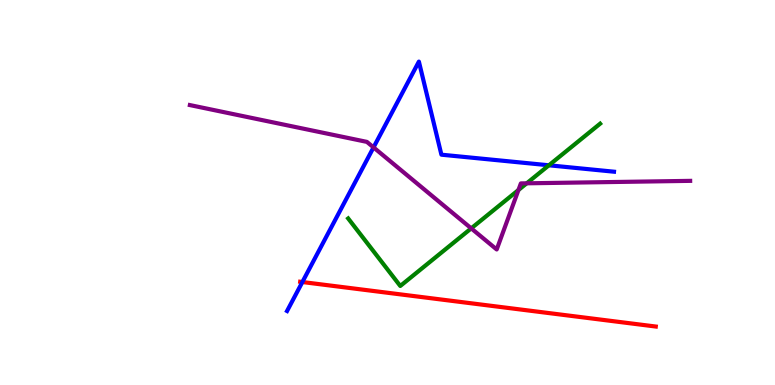[{'lines': ['blue', 'red'], 'intersections': [{'x': 3.9, 'y': 2.67}]}, {'lines': ['green', 'red'], 'intersections': []}, {'lines': ['purple', 'red'], 'intersections': []}, {'lines': ['blue', 'green'], 'intersections': [{'x': 7.08, 'y': 5.71}]}, {'lines': ['blue', 'purple'], 'intersections': [{'x': 4.82, 'y': 6.17}]}, {'lines': ['green', 'purple'], 'intersections': [{'x': 6.08, 'y': 4.07}, {'x': 6.69, 'y': 5.06}, {'x': 6.8, 'y': 5.24}]}]